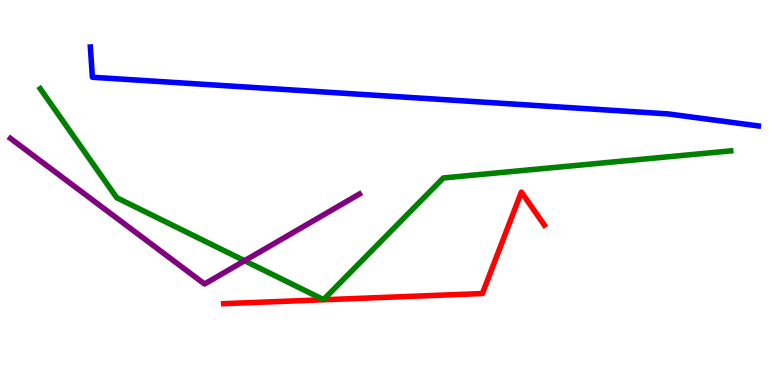[{'lines': ['blue', 'red'], 'intersections': []}, {'lines': ['green', 'red'], 'intersections': []}, {'lines': ['purple', 'red'], 'intersections': []}, {'lines': ['blue', 'green'], 'intersections': []}, {'lines': ['blue', 'purple'], 'intersections': []}, {'lines': ['green', 'purple'], 'intersections': [{'x': 3.16, 'y': 3.23}]}]